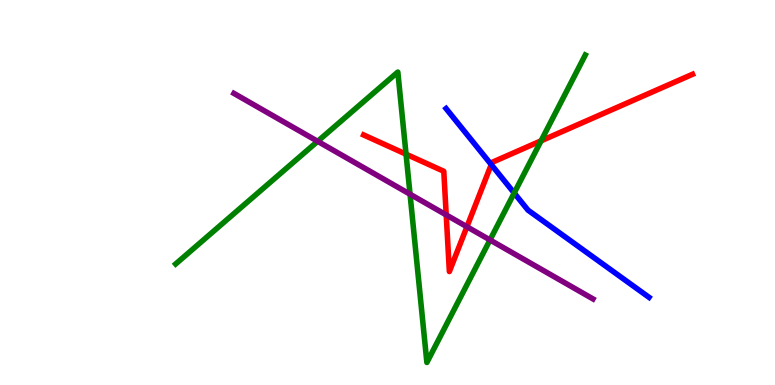[{'lines': ['blue', 'red'], 'intersections': [{'x': 6.34, 'y': 5.72}]}, {'lines': ['green', 'red'], 'intersections': [{'x': 5.24, 'y': 6.0}, {'x': 6.98, 'y': 6.34}]}, {'lines': ['purple', 'red'], 'intersections': [{'x': 5.76, 'y': 4.42}, {'x': 6.02, 'y': 4.11}]}, {'lines': ['blue', 'green'], 'intersections': [{'x': 6.63, 'y': 4.99}]}, {'lines': ['blue', 'purple'], 'intersections': []}, {'lines': ['green', 'purple'], 'intersections': [{'x': 4.1, 'y': 6.33}, {'x': 5.29, 'y': 4.96}, {'x': 6.32, 'y': 3.77}]}]